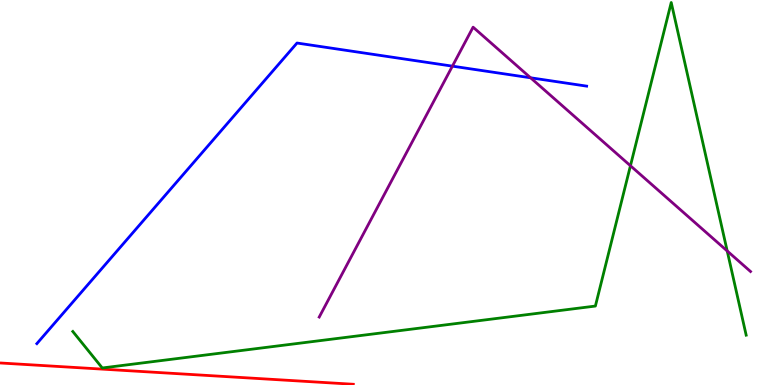[{'lines': ['blue', 'red'], 'intersections': []}, {'lines': ['green', 'red'], 'intersections': []}, {'lines': ['purple', 'red'], 'intersections': []}, {'lines': ['blue', 'green'], 'intersections': []}, {'lines': ['blue', 'purple'], 'intersections': [{'x': 5.84, 'y': 8.28}, {'x': 6.85, 'y': 7.98}]}, {'lines': ['green', 'purple'], 'intersections': [{'x': 8.13, 'y': 5.69}, {'x': 9.38, 'y': 3.48}]}]